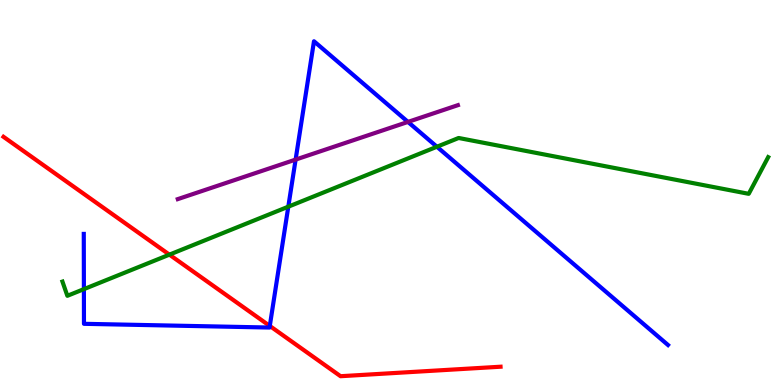[{'lines': ['blue', 'red'], 'intersections': [{'x': 3.48, 'y': 1.53}]}, {'lines': ['green', 'red'], 'intersections': [{'x': 2.19, 'y': 3.39}]}, {'lines': ['purple', 'red'], 'intersections': []}, {'lines': ['blue', 'green'], 'intersections': [{'x': 1.08, 'y': 2.49}, {'x': 3.72, 'y': 4.63}, {'x': 5.64, 'y': 6.19}]}, {'lines': ['blue', 'purple'], 'intersections': [{'x': 3.81, 'y': 5.85}, {'x': 5.26, 'y': 6.83}]}, {'lines': ['green', 'purple'], 'intersections': []}]